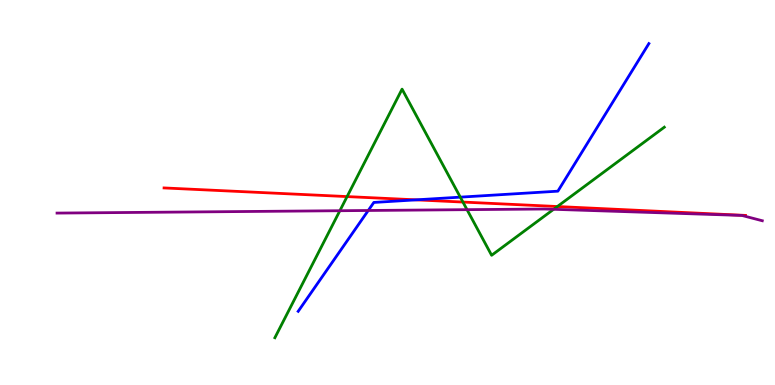[{'lines': ['blue', 'red'], 'intersections': [{'x': 5.37, 'y': 4.81}]}, {'lines': ['green', 'red'], 'intersections': [{'x': 4.48, 'y': 4.89}, {'x': 5.97, 'y': 4.75}, {'x': 7.19, 'y': 4.64}]}, {'lines': ['purple', 'red'], 'intersections': []}, {'lines': ['blue', 'green'], 'intersections': [{'x': 5.94, 'y': 4.88}]}, {'lines': ['blue', 'purple'], 'intersections': [{'x': 4.75, 'y': 4.53}]}, {'lines': ['green', 'purple'], 'intersections': [{'x': 4.39, 'y': 4.53}, {'x': 6.03, 'y': 4.55}, {'x': 7.14, 'y': 4.56}]}]